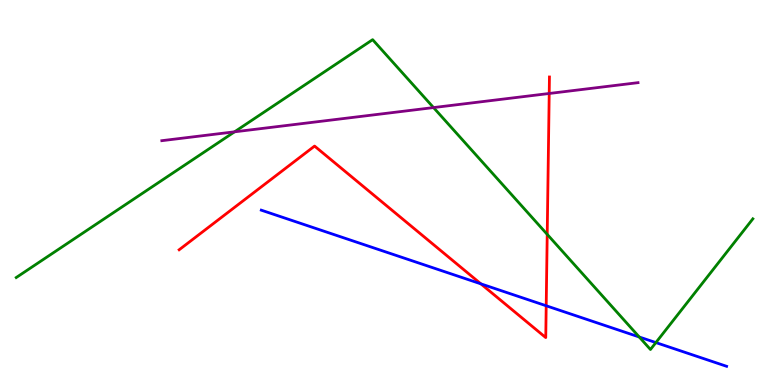[{'lines': ['blue', 'red'], 'intersections': [{'x': 6.21, 'y': 2.63}, {'x': 7.05, 'y': 2.06}]}, {'lines': ['green', 'red'], 'intersections': [{'x': 7.06, 'y': 3.91}]}, {'lines': ['purple', 'red'], 'intersections': [{'x': 7.09, 'y': 7.57}]}, {'lines': ['blue', 'green'], 'intersections': [{'x': 8.25, 'y': 1.25}, {'x': 8.46, 'y': 1.1}]}, {'lines': ['blue', 'purple'], 'intersections': []}, {'lines': ['green', 'purple'], 'intersections': [{'x': 3.03, 'y': 6.58}, {'x': 5.59, 'y': 7.21}]}]